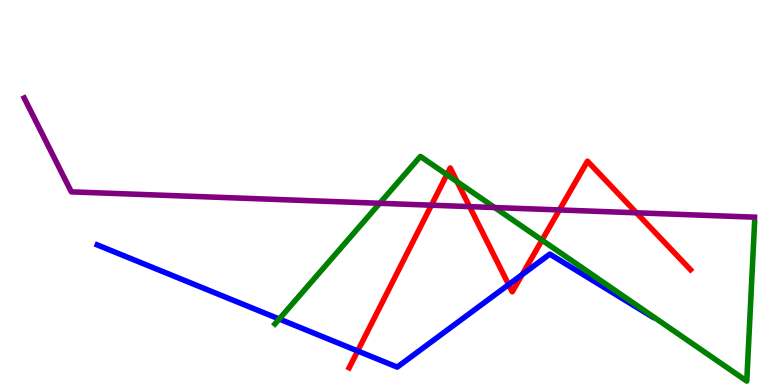[{'lines': ['blue', 'red'], 'intersections': [{'x': 4.62, 'y': 0.884}, {'x': 6.56, 'y': 2.61}, {'x': 6.74, 'y': 2.87}]}, {'lines': ['green', 'red'], 'intersections': [{'x': 5.77, 'y': 5.46}, {'x': 5.9, 'y': 5.28}, {'x': 6.99, 'y': 3.76}]}, {'lines': ['purple', 'red'], 'intersections': [{'x': 5.57, 'y': 4.67}, {'x': 6.06, 'y': 4.63}, {'x': 7.22, 'y': 4.55}, {'x': 8.21, 'y': 4.47}]}, {'lines': ['blue', 'green'], 'intersections': [{'x': 3.6, 'y': 1.71}]}, {'lines': ['blue', 'purple'], 'intersections': []}, {'lines': ['green', 'purple'], 'intersections': [{'x': 4.9, 'y': 4.72}, {'x': 6.38, 'y': 4.61}]}]